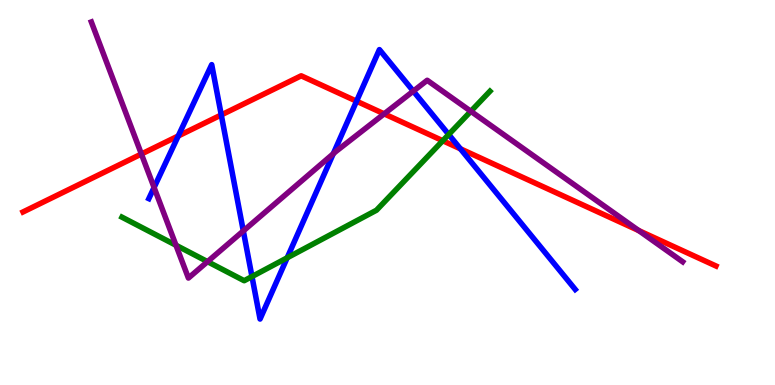[{'lines': ['blue', 'red'], 'intersections': [{'x': 2.3, 'y': 6.47}, {'x': 2.86, 'y': 7.01}, {'x': 4.6, 'y': 7.37}, {'x': 5.94, 'y': 6.13}]}, {'lines': ['green', 'red'], 'intersections': [{'x': 5.71, 'y': 6.34}]}, {'lines': ['purple', 'red'], 'intersections': [{'x': 1.82, 'y': 6.0}, {'x': 4.96, 'y': 7.04}, {'x': 8.24, 'y': 4.01}]}, {'lines': ['blue', 'green'], 'intersections': [{'x': 3.25, 'y': 2.82}, {'x': 3.71, 'y': 3.3}, {'x': 5.79, 'y': 6.51}]}, {'lines': ['blue', 'purple'], 'intersections': [{'x': 1.99, 'y': 5.13}, {'x': 3.14, 'y': 4.0}, {'x': 4.3, 'y': 6.01}, {'x': 5.33, 'y': 7.63}]}, {'lines': ['green', 'purple'], 'intersections': [{'x': 2.27, 'y': 3.63}, {'x': 2.68, 'y': 3.2}, {'x': 6.08, 'y': 7.11}]}]